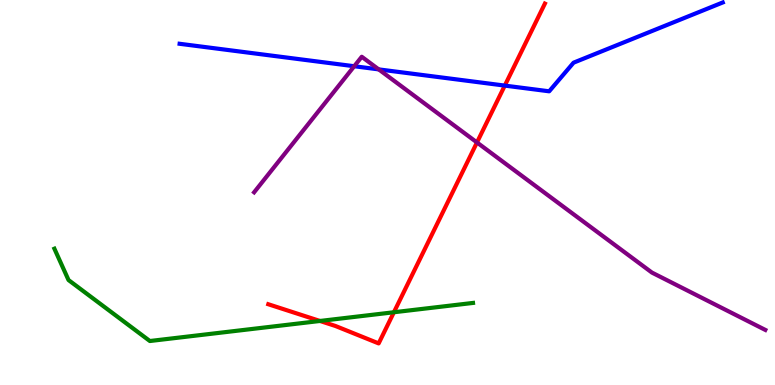[{'lines': ['blue', 'red'], 'intersections': [{'x': 6.51, 'y': 7.78}]}, {'lines': ['green', 'red'], 'intersections': [{'x': 4.13, 'y': 1.66}, {'x': 5.08, 'y': 1.89}]}, {'lines': ['purple', 'red'], 'intersections': [{'x': 6.15, 'y': 6.3}]}, {'lines': ['blue', 'green'], 'intersections': []}, {'lines': ['blue', 'purple'], 'intersections': [{'x': 4.57, 'y': 8.28}, {'x': 4.89, 'y': 8.2}]}, {'lines': ['green', 'purple'], 'intersections': []}]